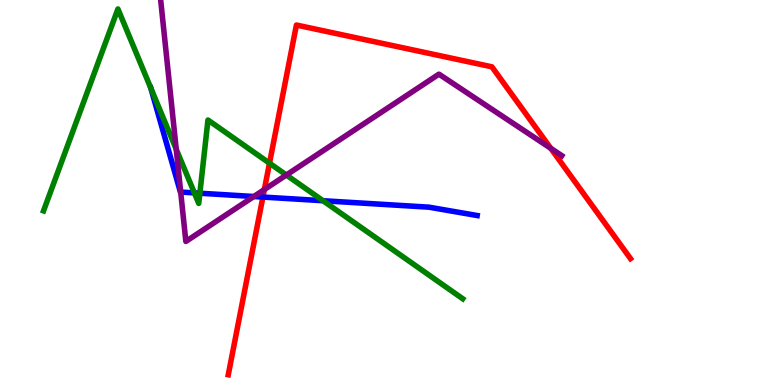[{'lines': ['blue', 'red'], 'intersections': [{'x': 3.39, 'y': 4.88}]}, {'lines': ['green', 'red'], 'intersections': [{'x': 3.48, 'y': 5.76}]}, {'lines': ['purple', 'red'], 'intersections': [{'x': 3.41, 'y': 5.08}, {'x': 7.11, 'y': 6.15}]}, {'lines': ['blue', 'green'], 'intersections': [{'x': 1.95, 'y': 7.71}, {'x': 2.51, 'y': 4.99}, {'x': 2.58, 'y': 4.98}, {'x': 4.17, 'y': 4.79}]}, {'lines': ['blue', 'purple'], 'intersections': [{'x': 2.33, 'y': 5.01}, {'x': 3.28, 'y': 4.9}]}, {'lines': ['green', 'purple'], 'intersections': [{'x': 2.27, 'y': 6.12}, {'x': 3.69, 'y': 5.45}]}]